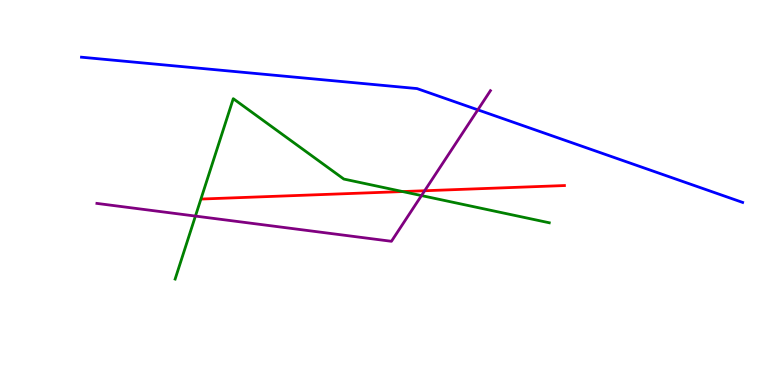[{'lines': ['blue', 'red'], 'intersections': []}, {'lines': ['green', 'red'], 'intersections': [{'x': 5.19, 'y': 5.02}]}, {'lines': ['purple', 'red'], 'intersections': [{'x': 5.48, 'y': 5.05}]}, {'lines': ['blue', 'green'], 'intersections': []}, {'lines': ['blue', 'purple'], 'intersections': [{'x': 6.17, 'y': 7.15}]}, {'lines': ['green', 'purple'], 'intersections': [{'x': 2.52, 'y': 4.39}, {'x': 5.44, 'y': 4.92}]}]